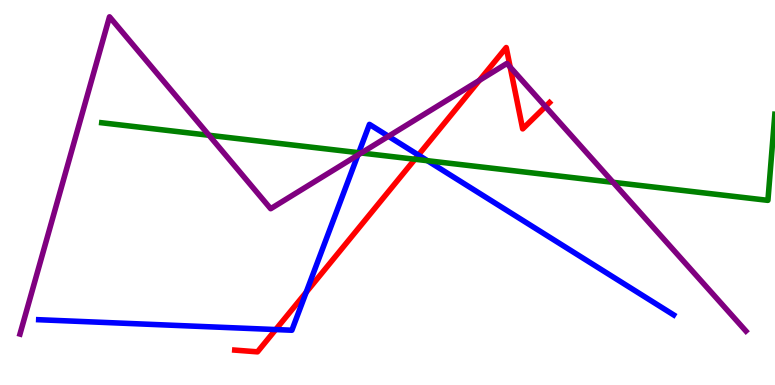[{'lines': ['blue', 'red'], 'intersections': [{'x': 3.56, 'y': 1.44}, {'x': 3.95, 'y': 2.41}, {'x': 5.4, 'y': 5.97}]}, {'lines': ['green', 'red'], 'intersections': [{'x': 5.35, 'y': 5.86}]}, {'lines': ['purple', 'red'], 'intersections': [{'x': 6.19, 'y': 7.91}, {'x': 6.58, 'y': 8.26}, {'x': 7.04, 'y': 7.23}]}, {'lines': ['blue', 'green'], 'intersections': [{'x': 4.63, 'y': 6.03}, {'x': 5.52, 'y': 5.83}]}, {'lines': ['blue', 'purple'], 'intersections': [{'x': 4.62, 'y': 5.97}, {'x': 5.01, 'y': 6.46}]}, {'lines': ['green', 'purple'], 'intersections': [{'x': 2.7, 'y': 6.49}, {'x': 4.66, 'y': 6.03}, {'x': 7.91, 'y': 5.26}]}]